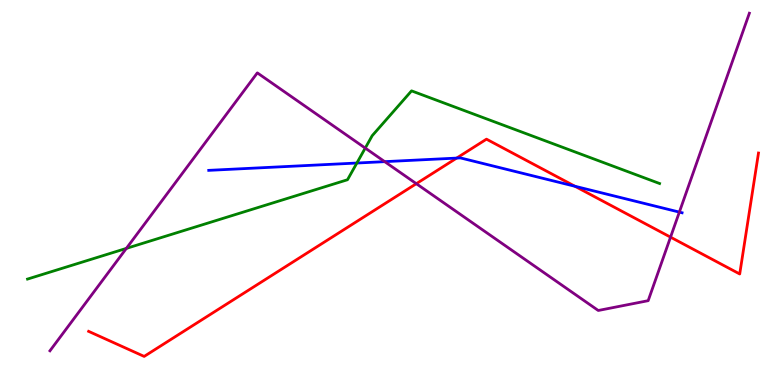[{'lines': ['blue', 'red'], 'intersections': [{'x': 5.89, 'y': 5.89}, {'x': 7.42, 'y': 5.16}]}, {'lines': ['green', 'red'], 'intersections': []}, {'lines': ['purple', 'red'], 'intersections': [{'x': 5.37, 'y': 5.23}, {'x': 8.65, 'y': 3.84}]}, {'lines': ['blue', 'green'], 'intersections': [{'x': 4.6, 'y': 5.77}]}, {'lines': ['blue', 'purple'], 'intersections': [{'x': 4.96, 'y': 5.8}, {'x': 8.77, 'y': 4.49}]}, {'lines': ['green', 'purple'], 'intersections': [{'x': 1.63, 'y': 3.55}, {'x': 4.71, 'y': 6.15}]}]